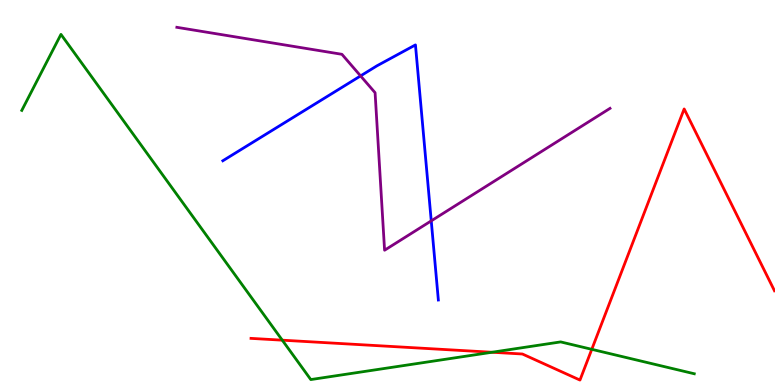[{'lines': ['blue', 'red'], 'intersections': []}, {'lines': ['green', 'red'], 'intersections': [{'x': 3.64, 'y': 1.16}, {'x': 6.35, 'y': 0.851}, {'x': 7.64, 'y': 0.927}]}, {'lines': ['purple', 'red'], 'intersections': []}, {'lines': ['blue', 'green'], 'intersections': []}, {'lines': ['blue', 'purple'], 'intersections': [{'x': 4.65, 'y': 8.03}, {'x': 5.56, 'y': 4.26}]}, {'lines': ['green', 'purple'], 'intersections': []}]